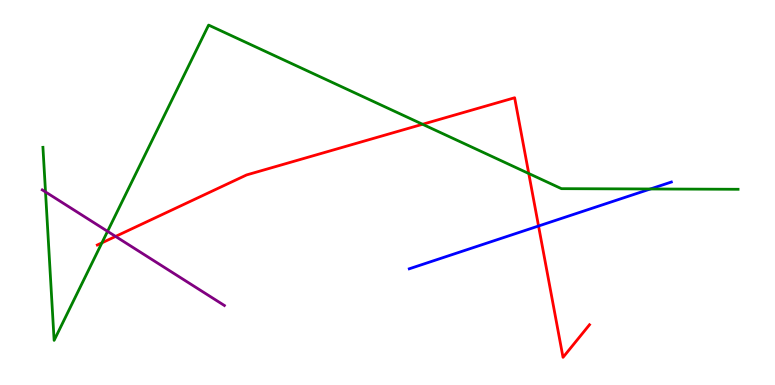[{'lines': ['blue', 'red'], 'intersections': [{'x': 6.95, 'y': 4.13}]}, {'lines': ['green', 'red'], 'intersections': [{'x': 1.32, 'y': 3.69}, {'x': 5.45, 'y': 6.77}, {'x': 6.82, 'y': 5.49}]}, {'lines': ['purple', 'red'], 'intersections': [{'x': 1.49, 'y': 3.86}]}, {'lines': ['blue', 'green'], 'intersections': [{'x': 8.39, 'y': 5.09}]}, {'lines': ['blue', 'purple'], 'intersections': []}, {'lines': ['green', 'purple'], 'intersections': [{'x': 0.587, 'y': 5.01}, {'x': 1.39, 'y': 3.99}]}]